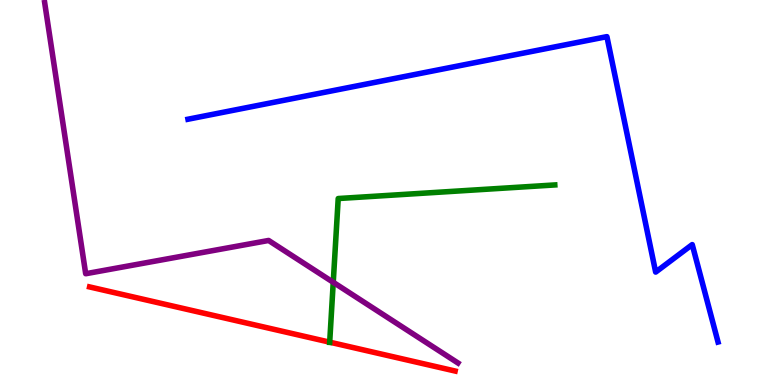[{'lines': ['blue', 'red'], 'intersections': []}, {'lines': ['green', 'red'], 'intersections': [{'x': 4.25, 'y': 1.11}]}, {'lines': ['purple', 'red'], 'intersections': []}, {'lines': ['blue', 'green'], 'intersections': []}, {'lines': ['blue', 'purple'], 'intersections': []}, {'lines': ['green', 'purple'], 'intersections': [{'x': 4.3, 'y': 2.67}]}]